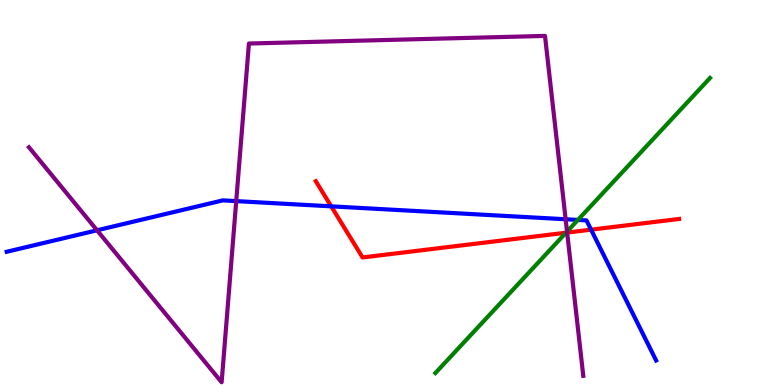[{'lines': ['blue', 'red'], 'intersections': [{'x': 4.27, 'y': 4.64}, {'x': 7.63, 'y': 4.03}]}, {'lines': ['green', 'red'], 'intersections': [{'x': 7.3, 'y': 3.96}]}, {'lines': ['purple', 'red'], 'intersections': [{'x': 7.32, 'y': 3.96}]}, {'lines': ['blue', 'green'], 'intersections': [{'x': 7.46, 'y': 4.29}]}, {'lines': ['blue', 'purple'], 'intersections': [{'x': 1.25, 'y': 4.02}, {'x': 3.05, 'y': 4.78}, {'x': 7.3, 'y': 4.3}]}, {'lines': ['green', 'purple'], 'intersections': [{'x': 7.32, 'y': 3.98}]}]